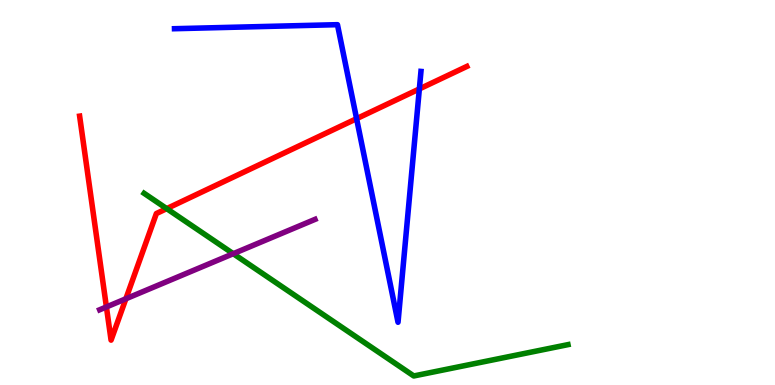[{'lines': ['blue', 'red'], 'intersections': [{'x': 4.6, 'y': 6.92}, {'x': 5.41, 'y': 7.69}]}, {'lines': ['green', 'red'], 'intersections': [{'x': 2.15, 'y': 4.58}]}, {'lines': ['purple', 'red'], 'intersections': [{'x': 1.37, 'y': 2.03}, {'x': 1.62, 'y': 2.24}]}, {'lines': ['blue', 'green'], 'intersections': []}, {'lines': ['blue', 'purple'], 'intersections': []}, {'lines': ['green', 'purple'], 'intersections': [{'x': 3.01, 'y': 3.41}]}]